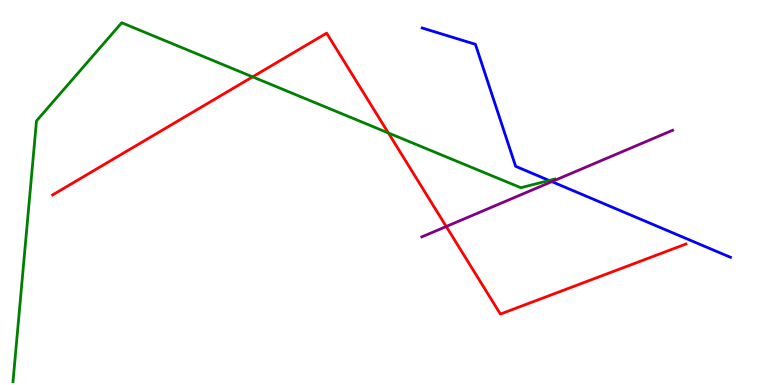[{'lines': ['blue', 'red'], 'intersections': []}, {'lines': ['green', 'red'], 'intersections': [{'x': 3.26, 'y': 8.0}, {'x': 5.01, 'y': 6.55}]}, {'lines': ['purple', 'red'], 'intersections': [{'x': 5.76, 'y': 4.12}]}, {'lines': ['blue', 'green'], 'intersections': [{'x': 7.09, 'y': 5.31}]}, {'lines': ['blue', 'purple'], 'intersections': [{'x': 7.12, 'y': 5.28}]}, {'lines': ['green', 'purple'], 'intersections': []}]